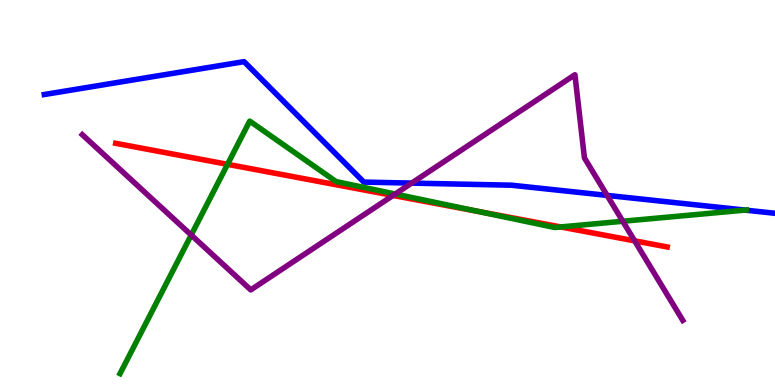[{'lines': ['blue', 'red'], 'intersections': []}, {'lines': ['green', 'red'], 'intersections': [{'x': 2.94, 'y': 5.73}, {'x': 6.17, 'y': 4.51}, {'x': 7.23, 'y': 4.11}]}, {'lines': ['purple', 'red'], 'intersections': [{'x': 5.07, 'y': 4.92}, {'x': 8.19, 'y': 3.74}]}, {'lines': ['blue', 'green'], 'intersections': [{'x': 9.61, 'y': 4.54}]}, {'lines': ['blue', 'purple'], 'intersections': [{'x': 5.31, 'y': 5.24}, {'x': 7.83, 'y': 4.92}]}, {'lines': ['green', 'purple'], 'intersections': [{'x': 2.47, 'y': 3.9}, {'x': 5.1, 'y': 4.96}, {'x': 8.04, 'y': 4.25}]}]